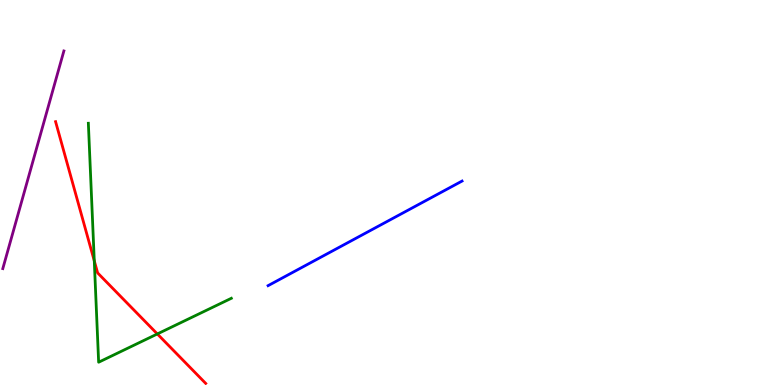[{'lines': ['blue', 'red'], 'intersections': []}, {'lines': ['green', 'red'], 'intersections': [{'x': 1.22, 'y': 3.23}, {'x': 2.03, 'y': 1.33}]}, {'lines': ['purple', 'red'], 'intersections': []}, {'lines': ['blue', 'green'], 'intersections': []}, {'lines': ['blue', 'purple'], 'intersections': []}, {'lines': ['green', 'purple'], 'intersections': []}]